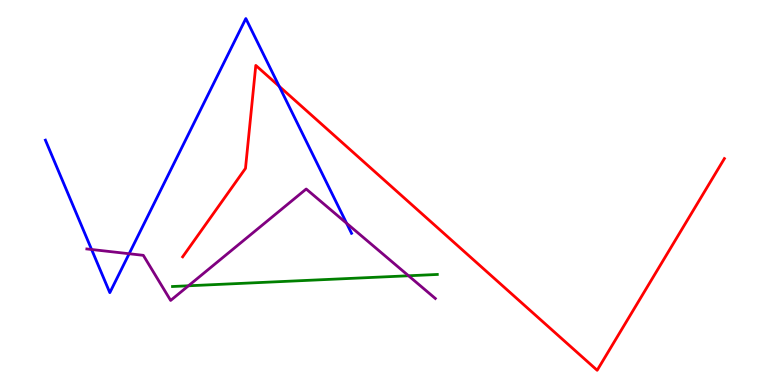[{'lines': ['blue', 'red'], 'intersections': [{'x': 3.6, 'y': 7.76}]}, {'lines': ['green', 'red'], 'intersections': []}, {'lines': ['purple', 'red'], 'intersections': []}, {'lines': ['blue', 'green'], 'intersections': []}, {'lines': ['blue', 'purple'], 'intersections': [{'x': 1.18, 'y': 3.52}, {'x': 1.67, 'y': 3.41}, {'x': 4.47, 'y': 4.2}]}, {'lines': ['green', 'purple'], 'intersections': [{'x': 2.43, 'y': 2.58}, {'x': 5.27, 'y': 2.84}]}]